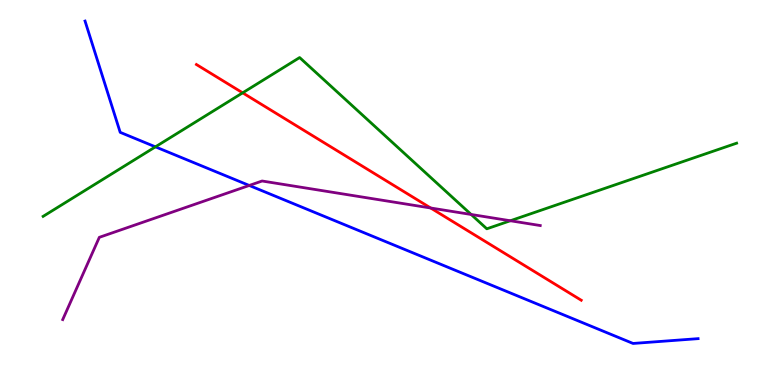[{'lines': ['blue', 'red'], 'intersections': []}, {'lines': ['green', 'red'], 'intersections': [{'x': 3.13, 'y': 7.59}]}, {'lines': ['purple', 'red'], 'intersections': [{'x': 5.56, 'y': 4.6}]}, {'lines': ['blue', 'green'], 'intersections': [{'x': 2.01, 'y': 6.19}]}, {'lines': ['blue', 'purple'], 'intersections': [{'x': 3.22, 'y': 5.18}]}, {'lines': ['green', 'purple'], 'intersections': [{'x': 6.08, 'y': 4.43}, {'x': 6.58, 'y': 4.27}]}]